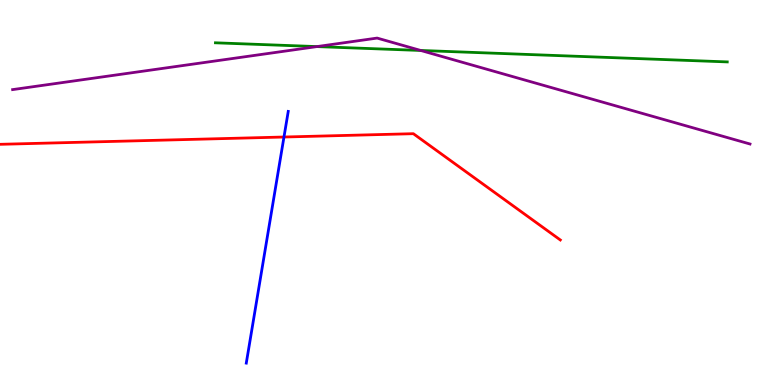[{'lines': ['blue', 'red'], 'intersections': [{'x': 3.66, 'y': 6.44}]}, {'lines': ['green', 'red'], 'intersections': []}, {'lines': ['purple', 'red'], 'intersections': []}, {'lines': ['blue', 'green'], 'intersections': []}, {'lines': ['blue', 'purple'], 'intersections': []}, {'lines': ['green', 'purple'], 'intersections': [{'x': 4.09, 'y': 8.79}, {'x': 5.43, 'y': 8.69}]}]